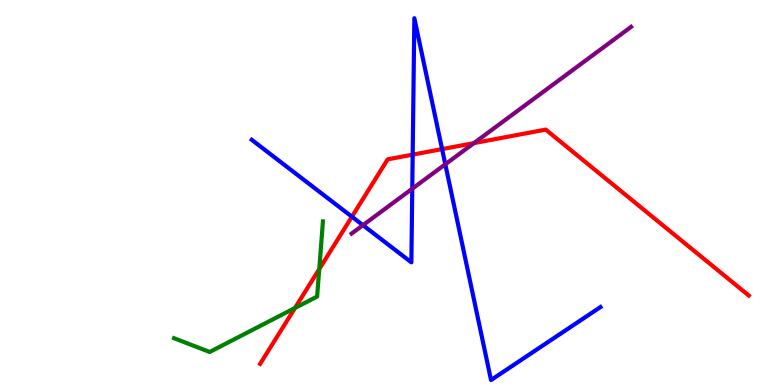[{'lines': ['blue', 'red'], 'intersections': [{'x': 4.54, 'y': 4.37}, {'x': 5.32, 'y': 5.98}, {'x': 5.7, 'y': 6.13}]}, {'lines': ['green', 'red'], 'intersections': [{'x': 3.81, 'y': 2.0}, {'x': 4.12, 'y': 3.01}]}, {'lines': ['purple', 'red'], 'intersections': [{'x': 6.12, 'y': 6.28}]}, {'lines': ['blue', 'green'], 'intersections': []}, {'lines': ['blue', 'purple'], 'intersections': [{'x': 4.68, 'y': 4.15}, {'x': 5.32, 'y': 5.1}, {'x': 5.75, 'y': 5.73}]}, {'lines': ['green', 'purple'], 'intersections': []}]